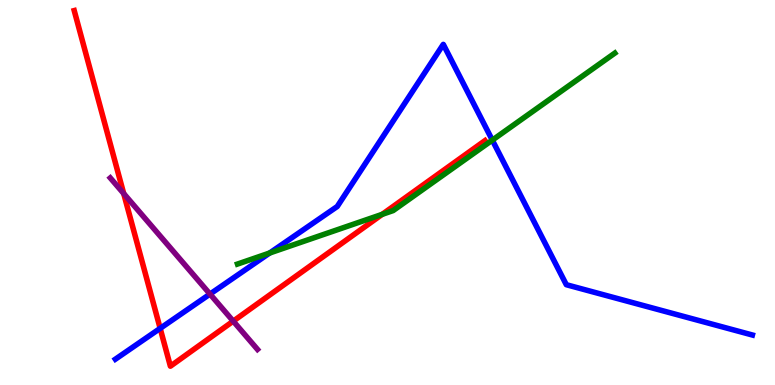[{'lines': ['blue', 'red'], 'intersections': [{'x': 2.07, 'y': 1.47}]}, {'lines': ['green', 'red'], 'intersections': [{'x': 4.93, 'y': 4.43}]}, {'lines': ['purple', 'red'], 'intersections': [{'x': 1.6, 'y': 4.97}, {'x': 3.01, 'y': 1.66}]}, {'lines': ['blue', 'green'], 'intersections': [{'x': 3.48, 'y': 3.43}, {'x': 6.35, 'y': 6.36}]}, {'lines': ['blue', 'purple'], 'intersections': [{'x': 2.71, 'y': 2.36}]}, {'lines': ['green', 'purple'], 'intersections': []}]